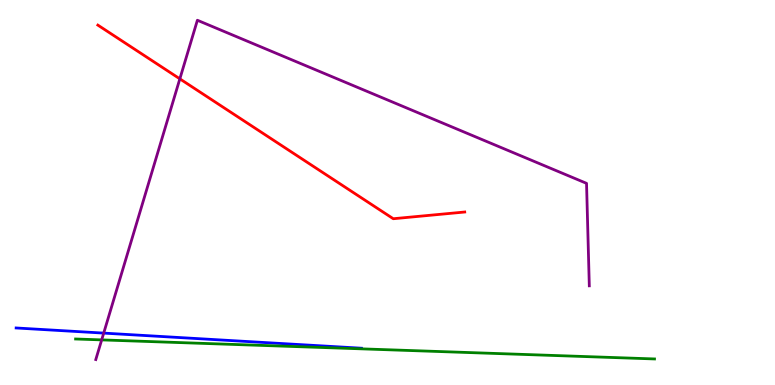[{'lines': ['blue', 'red'], 'intersections': []}, {'lines': ['green', 'red'], 'intersections': []}, {'lines': ['purple', 'red'], 'intersections': [{'x': 2.32, 'y': 7.95}]}, {'lines': ['blue', 'green'], 'intersections': []}, {'lines': ['blue', 'purple'], 'intersections': [{'x': 1.34, 'y': 1.35}]}, {'lines': ['green', 'purple'], 'intersections': [{'x': 1.31, 'y': 1.17}]}]